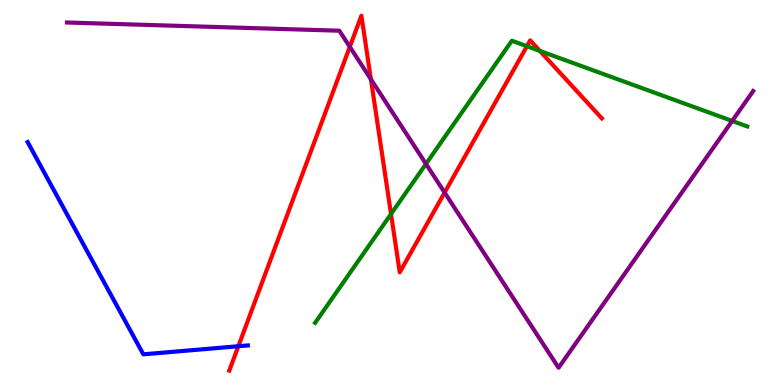[{'lines': ['blue', 'red'], 'intersections': [{'x': 3.08, 'y': 1.01}]}, {'lines': ['green', 'red'], 'intersections': [{'x': 5.05, 'y': 4.44}, {'x': 6.8, 'y': 8.8}, {'x': 6.97, 'y': 8.68}]}, {'lines': ['purple', 'red'], 'intersections': [{'x': 4.51, 'y': 8.78}, {'x': 4.79, 'y': 7.94}, {'x': 5.74, 'y': 5.0}]}, {'lines': ['blue', 'green'], 'intersections': []}, {'lines': ['blue', 'purple'], 'intersections': []}, {'lines': ['green', 'purple'], 'intersections': [{'x': 5.5, 'y': 5.74}, {'x': 9.45, 'y': 6.86}]}]